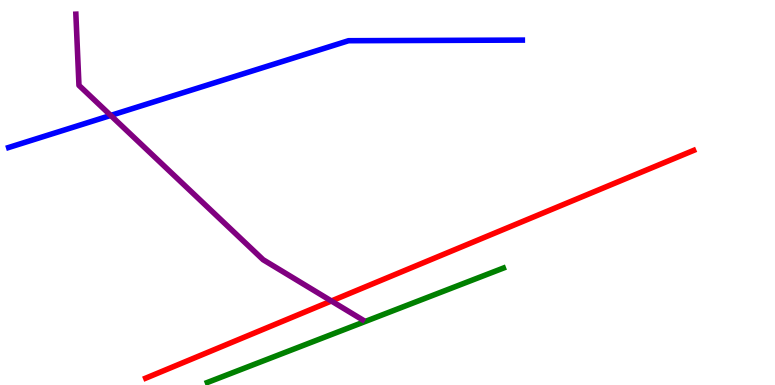[{'lines': ['blue', 'red'], 'intersections': []}, {'lines': ['green', 'red'], 'intersections': []}, {'lines': ['purple', 'red'], 'intersections': [{'x': 4.28, 'y': 2.18}]}, {'lines': ['blue', 'green'], 'intersections': []}, {'lines': ['blue', 'purple'], 'intersections': [{'x': 1.43, 'y': 7.0}]}, {'lines': ['green', 'purple'], 'intersections': []}]